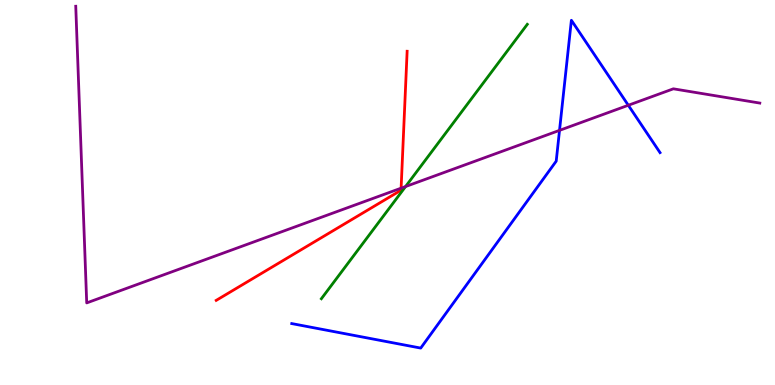[{'lines': ['blue', 'red'], 'intersections': []}, {'lines': ['green', 'red'], 'intersections': []}, {'lines': ['purple', 'red'], 'intersections': [{'x': 5.18, 'y': 5.11}]}, {'lines': ['blue', 'green'], 'intersections': []}, {'lines': ['blue', 'purple'], 'intersections': [{'x': 7.22, 'y': 6.61}, {'x': 8.11, 'y': 7.27}]}, {'lines': ['green', 'purple'], 'intersections': [{'x': 5.23, 'y': 5.15}]}]